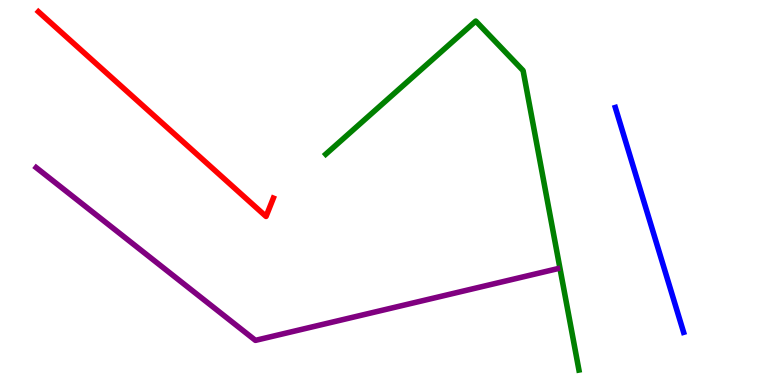[{'lines': ['blue', 'red'], 'intersections': []}, {'lines': ['green', 'red'], 'intersections': []}, {'lines': ['purple', 'red'], 'intersections': []}, {'lines': ['blue', 'green'], 'intersections': []}, {'lines': ['blue', 'purple'], 'intersections': []}, {'lines': ['green', 'purple'], 'intersections': []}]